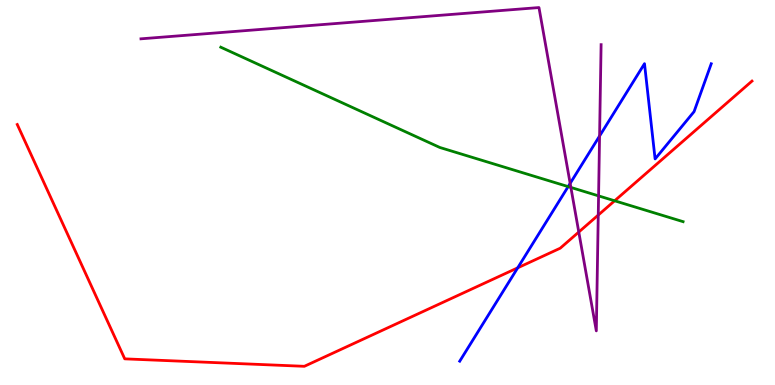[{'lines': ['blue', 'red'], 'intersections': [{'x': 6.68, 'y': 3.04}]}, {'lines': ['green', 'red'], 'intersections': [{'x': 7.93, 'y': 4.78}]}, {'lines': ['purple', 'red'], 'intersections': [{'x': 7.47, 'y': 3.97}, {'x': 7.72, 'y': 4.41}]}, {'lines': ['blue', 'green'], 'intersections': [{'x': 7.33, 'y': 5.15}]}, {'lines': ['blue', 'purple'], 'intersections': [{'x': 7.36, 'y': 5.24}, {'x': 7.74, 'y': 6.47}]}, {'lines': ['green', 'purple'], 'intersections': [{'x': 7.37, 'y': 5.13}, {'x': 7.72, 'y': 4.91}]}]